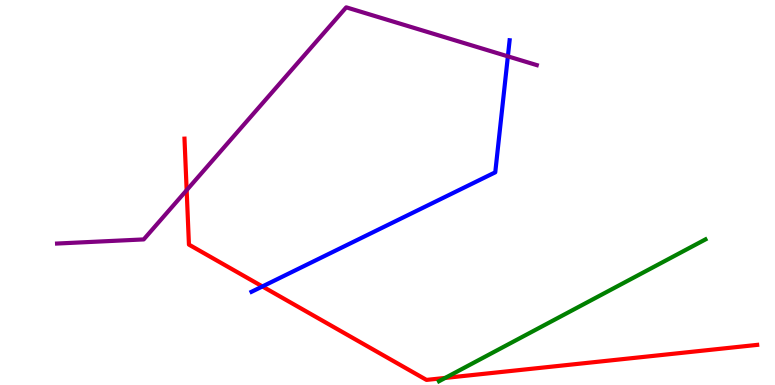[{'lines': ['blue', 'red'], 'intersections': [{'x': 3.39, 'y': 2.56}]}, {'lines': ['green', 'red'], 'intersections': [{'x': 5.74, 'y': 0.184}]}, {'lines': ['purple', 'red'], 'intersections': [{'x': 2.41, 'y': 5.06}]}, {'lines': ['blue', 'green'], 'intersections': []}, {'lines': ['blue', 'purple'], 'intersections': [{'x': 6.55, 'y': 8.54}]}, {'lines': ['green', 'purple'], 'intersections': []}]